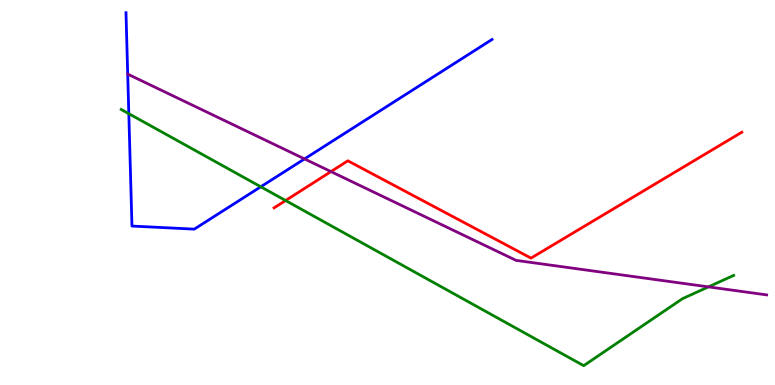[{'lines': ['blue', 'red'], 'intersections': []}, {'lines': ['green', 'red'], 'intersections': [{'x': 3.69, 'y': 4.79}]}, {'lines': ['purple', 'red'], 'intersections': [{'x': 4.27, 'y': 5.54}]}, {'lines': ['blue', 'green'], 'intersections': [{'x': 1.66, 'y': 7.05}, {'x': 3.36, 'y': 5.15}]}, {'lines': ['blue', 'purple'], 'intersections': [{'x': 3.93, 'y': 5.87}]}, {'lines': ['green', 'purple'], 'intersections': [{'x': 9.14, 'y': 2.55}]}]